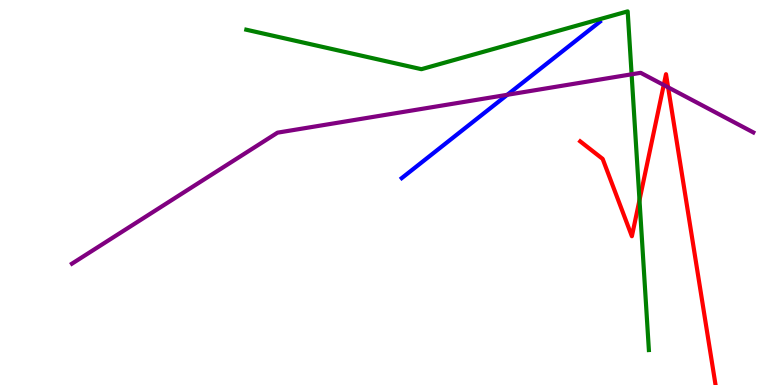[{'lines': ['blue', 'red'], 'intersections': []}, {'lines': ['green', 'red'], 'intersections': [{'x': 8.25, 'y': 4.8}]}, {'lines': ['purple', 'red'], 'intersections': [{'x': 8.56, 'y': 7.79}, {'x': 8.62, 'y': 7.73}]}, {'lines': ['blue', 'green'], 'intersections': []}, {'lines': ['blue', 'purple'], 'intersections': [{'x': 6.55, 'y': 7.54}]}, {'lines': ['green', 'purple'], 'intersections': [{'x': 8.15, 'y': 8.07}]}]